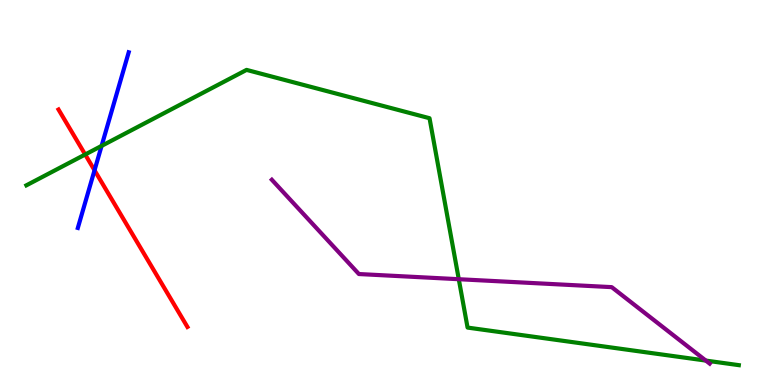[{'lines': ['blue', 'red'], 'intersections': [{'x': 1.22, 'y': 5.58}]}, {'lines': ['green', 'red'], 'intersections': [{'x': 1.1, 'y': 5.99}]}, {'lines': ['purple', 'red'], 'intersections': []}, {'lines': ['blue', 'green'], 'intersections': [{'x': 1.31, 'y': 6.21}]}, {'lines': ['blue', 'purple'], 'intersections': []}, {'lines': ['green', 'purple'], 'intersections': [{'x': 5.92, 'y': 2.75}, {'x': 9.11, 'y': 0.634}]}]